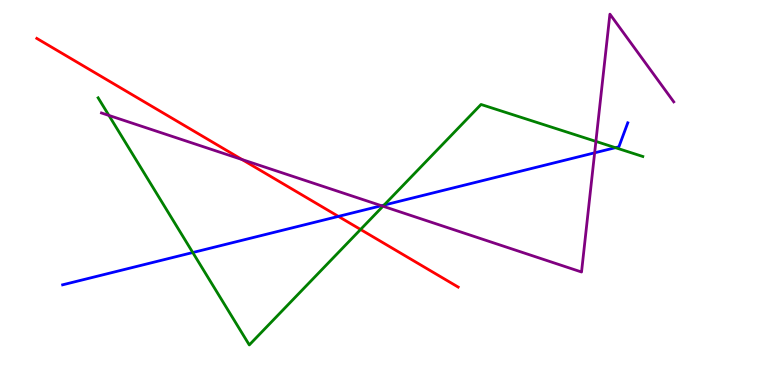[{'lines': ['blue', 'red'], 'intersections': [{'x': 4.37, 'y': 4.38}]}, {'lines': ['green', 'red'], 'intersections': [{'x': 4.65, 'y': 4.04}]}, {'lines': ['purple', 'red'], 'intersections': [{'x': 3.12, 'y': 5.86}]}, {'lines': ['blue', 'green'], 'intersections': [{'x': 2.49, 'y': 3.44}, {'x': 4.96, 'y': 4.67}, {'x': 7.94, 'y': 6.16}]}, {'lines': ['blue', 'purple'], 'intersections': [{'x': 4.92, 'y': 4.66}, {'x': 7.67, 'y': 6.03}]}, {'lines': ['green', 'purple'], 'intersections': [{'x': 1.41, 'y': 7.0}, {'x': 4.94, 'y': 4.64}, {'x': 7.69, 'y': 6.33}]}]